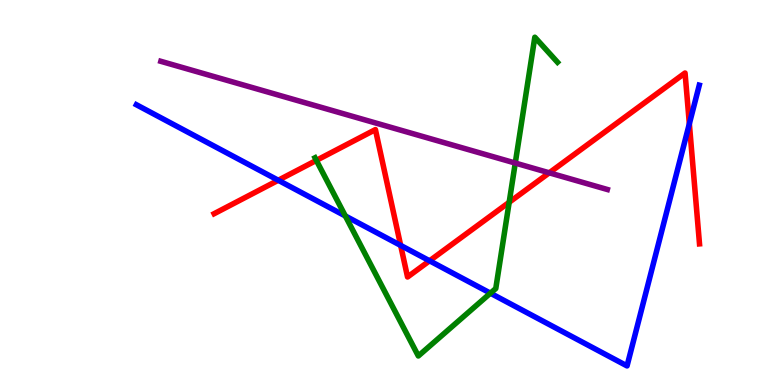[{'lines': ['blue', 'red'], 'intersections': [{'x': 3.59, 'y': 5.32}, {'x': 5.17, 'y': 3.63}, {'x': 5.54, 'y': 3.23}, {'x': 8.89, 'y': 6.78}]}, {'lines': ['green', 'red'], 'intersections': [{'x': 4.08, 'y': 5.83}, {'x': 6.57, 'y': 4.75}]}, {'lines': ['purple', 'red'], 'intersections': [{'x': 7.09, 'y': 5.51}]}, {'lines': ['blue', 'green'], 'intersections': [{'x': 4.46, 'y': 4.39}, {'x': 6.33, 'y': 2.38}]}, {'lines': ['blue', 'purple'], 'intersections': []}, {'lines': ['green', 'purple'], 'intersections': [{'x': 6.65, 'y': 5.76}]}]